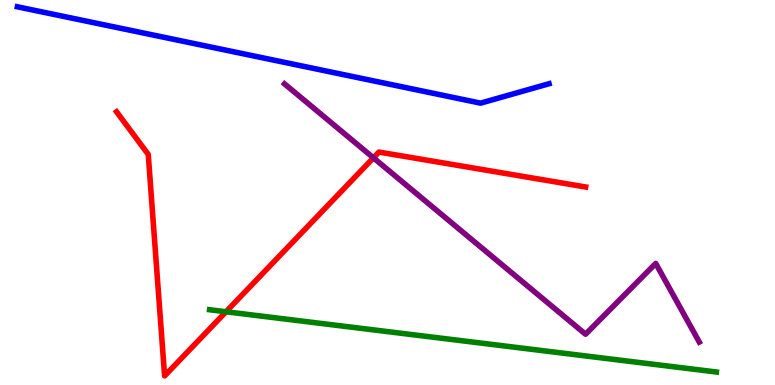[{'lines': ['blue', 'red'], 'intersections': []}, {'lines': ['green', 'red'], 'intersections': [{'x': 2.92, 'y': 1.9}]}, {'lines': ['purple', 'red'], 'intersections': [{'x': 4.82, 'y': 5.9}]}, {'lines': ['blue', 'green'], 'intersections': []}, {'lines': ['blue', 'purple'], 'intersections': []}, {'lines': ['green', 'purple'], 'intersections': []}]